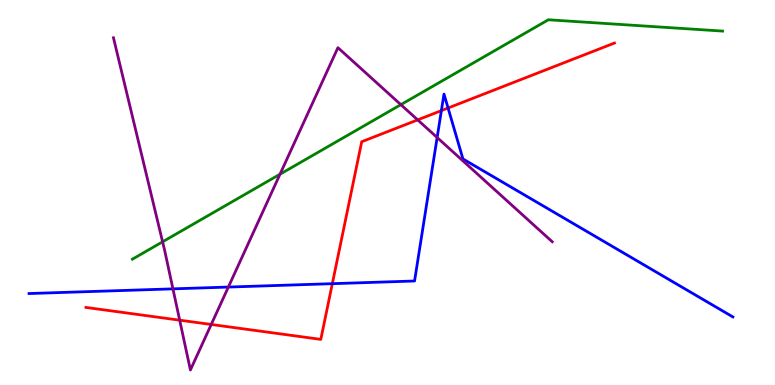[{'lines': ['blue', 'red'], 'intersections': [{'x': 4.29, 'y': 2.63}, {'x': 5.7, 'y': 7.13}, {'x': 5.78, 'y': 7.19}]}, {'lines': ['green', 'red'], 'intersections': []}, {'lines': ['purple', 'red'], 'intersections': [{'x': 2.32, 'y': 1.68}, {'x': 2.73, 'y': 1.57}, {'x': 5.39, 'y': 6.89}]}, {'lines': ['blue', 'green'], 'intersections': []}, {'lines': ['blue', 'purple'], 'intersections': [{'x': 2.23, 'y': 2.5}, {'x': 2.95, 'y': 2.54}, {'x': 5.64, 'y': 6.43}]}, {'lines': ['green', 'purple'], 'intersections': [{'x': 2.1, 'y': 3.72}, {'x': 3.61, 'y': 5.47}, {'x': 5.17, 'y': 7.28}]}]